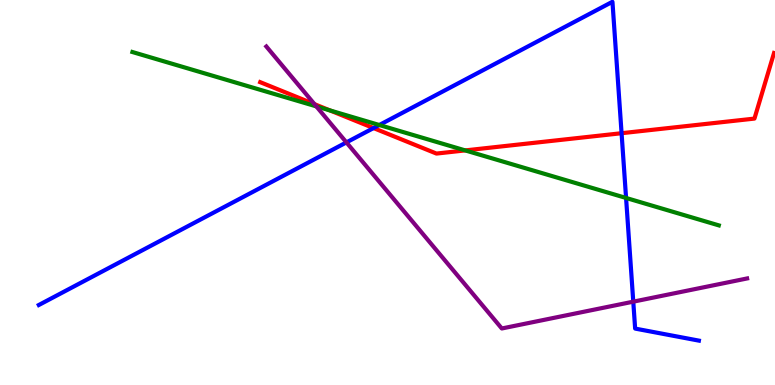[{'lines': ['blue', 'red'], 'intersections': [{'x': 4.82, 'y': 6.67}, {'x': 8.02, 'y': 6.54}]}, {'lines': ['green', 'red'], 'intersections': [{'x': 4.26, 'y': 7.13}, {'x': 6.0, 'y': 6.09}]}, {'lines': ['purple', 'red'], 'intersections': [{'x': 4.06, 'y': 7.29}]}, {'lines': ['blue', 'green'], 'intersections': [{'x': 4.89, 'y': 6.75}, {'x': 8.08, 'y': 4.86}]}, {'lines': ['blue', 'purple'], 'intersections': [{'x': 4.47, 'y': 6.3}, {'x': 8.17, 'y': 2.16}]}, {'lines': ['green', 'purple'], 'intersections': [{'x': 4.08, 'y': 7.24}]}]